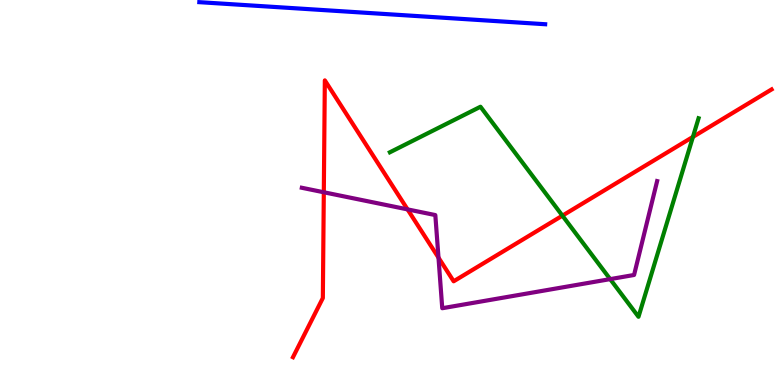[{'lines': ['blue', 'red'], 'intersections': []}, {'lines': ['green', 'red'], 'intersections': [{'x': 7.26, 'y': 4.4}, {'x': 8.94, 'y': 6.44}]}, {'lines': ['purple', 'red'], 'intersections': [{'x': 4.18, 'y': 5.01}, {'x': 5.26, 'y': 4.56}, {'x': 5.66, 'y': 3.31}]}, {'lines': ['blue', 'green'], 'intersections': []}, {'lines': ['blue', 'purple'], 'intersections': []}, {'lines': ['green', 'purple'], 'intersections': [{'x': 7.87, 'y': 2.75}]}]